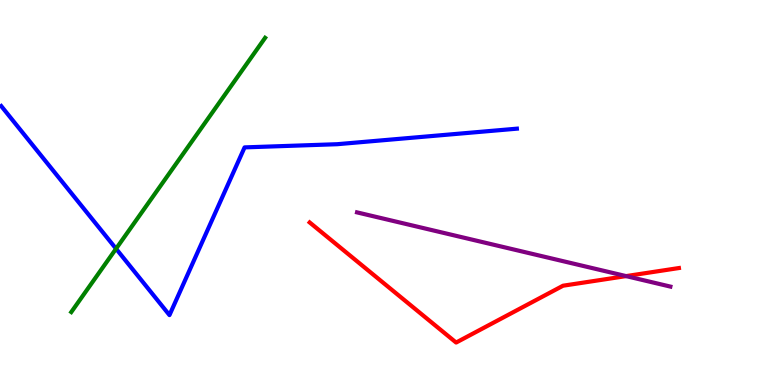[{'lines': ['blue', 'red'], 'intersections': []}, {'lines': ['green', 'red'], 'intersections': []}, {'lines': ['purple', 'red'], 'intersections': [{'x': 8.08, 'y': 2.83}]}, {'lines': ['blue', 'green'], 'intersections': [{'x': 1.5, 'y': 3.54}]}, {'lines': ['blue', 'purple'], 'intersections': []}, {'lines': ['green', 'purple'], 'intersections': []}]